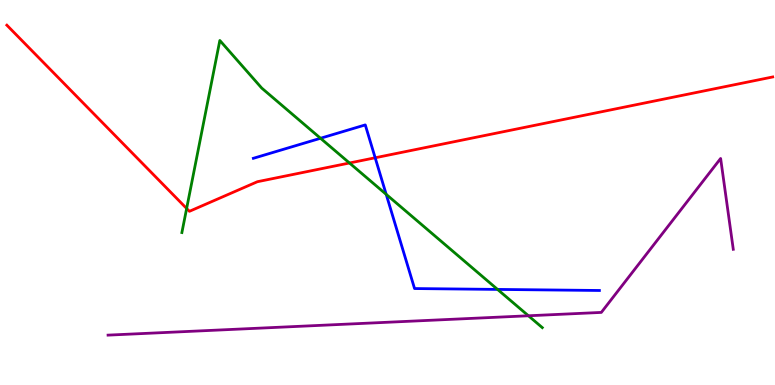[{'lines': ['blue', 'red'], 'intersections': [{'x': 4.84, 'y': 5.9}]}, {'lines': ['green', 'red'], 'intersections': [{'x': 2.41, 'y': 4.58}, {'x': 4.51, 'y': 5.77}]}, {'lines': ['purple', 'red'], 'intersections': []}, {'lines': ['blue', 'green'], 'intersections': [{'x': 4.14, 'y': 6.41}, {'x': 4.98, 'y': 4.95}, {'x': 6.42, 'y': 2.48}]}, {'lines': ['blue', 'purple'], 'intersections': []}, {'lines': ['green', 'purple'], 'intersections': [{'x': 6.82, 'y': 1.8}]}]